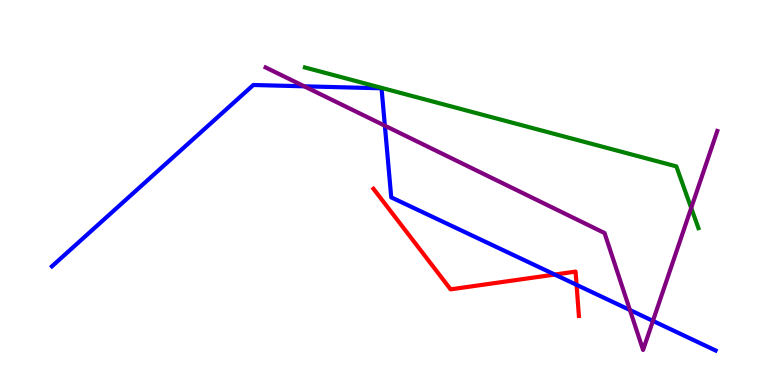[{'lines': ['blue', 'red'], 'intersections': [{'x': 7.16, 'y': 2.87}, {'x': 7.44, 'y': 2.6}]}, {'lines': ['green', 'red'], 'intersections': []}, {'lines': ['purple', 'red'], 'intersections': []}, {'lines': ['blue', 'green'], 'intersections': []}, {'lines': ['blue', 'purple'], 'intersections': [{'x': 3.93, 'y': 7.76}, {'x': 4.97, 'y': 6.74}, {'x': 8.13, 'y': 1.95}, {'x': 8.42, 'y': 1.67}]}, {'lines': ['green', 'purple'], 'intersections': [{'x': 8.92, 'y': 4.6}]}]